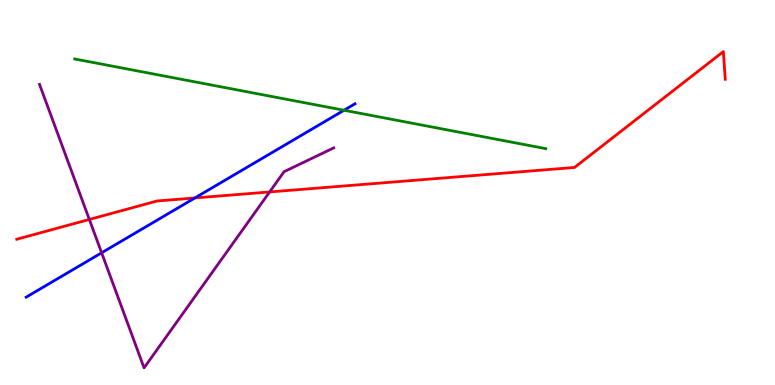[{'lines': ['blue', 'red'], 'intersections': [{'x': 2.51, 'y': 4.86}]}, {'lines': ['green', 'red'], 'intersections': []}, {'lines': ['purple', 'red'], 'intersections': [{'x': 1.15, 'y': 4.3}, {'x': 3.48, 'y': 5.01}]}, {'lines': ['blue', 'green'], 'intersections': [{'x': 4.44, 'y': 7.14}]}, {'lines': ['blue', 'purple'], 'intersections': [{'x': 1.31, 'y': 3.43}]}, {'lines': ['green', 'purple'], 'intersections': []}]